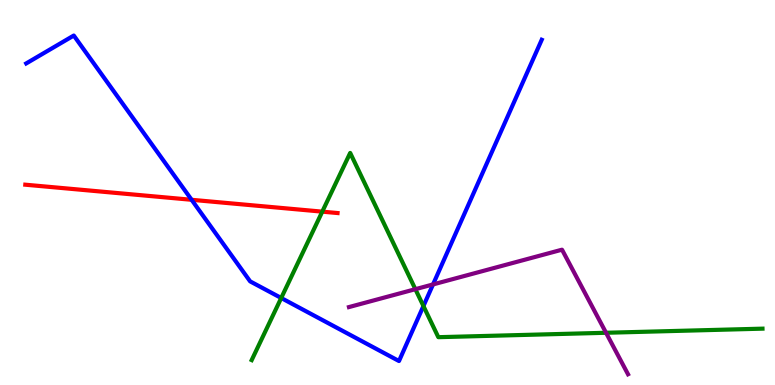[{'lines': ['blue', 'red'], 'intersections': [{'x': 2.47, 'y': 4.81}]}, {'lines': ['green', 'red'], 'intersections': [{'x': 4.16, 'y': 4.5}]}, {'lines': ['purple', 'red'], 'intersections': []}, {'lines': ['blue', 'green'], 'intersections': [{'x': 3.63, 'y': 2.26}, {'x': 5.46, 'y': 2.05}]}, {'lines': ['blue', 'purple'], 'intersections': [{'x': 5.59, 'y': 2.61}]}, {'lines': ['green', 'purple'], 'intersections': [{'x': 5.36, 'y': 2.49}, {'x': 7.82, 'y': 1.36}]}]